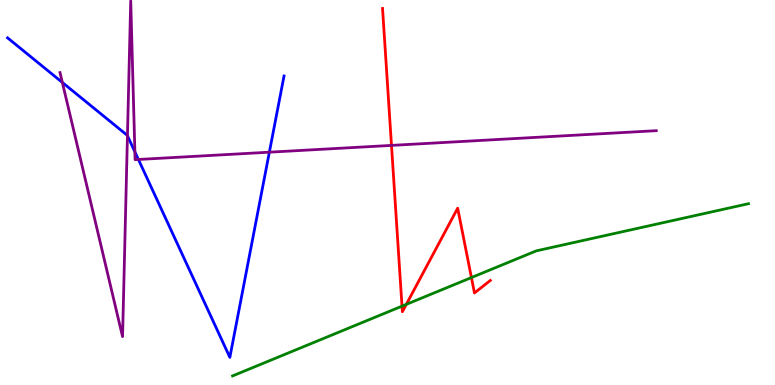[{'lines': ['blue', 'red'], 'intersections': []}, {'lines': ['green', 'red'], 'intersections': [{'x': 5.19, 'y': 2.05}, {'x': 5.24, 'y': 2.09}, {'x': 6.08, 'y': 2.79}]}, {'lines': ['purple', 'red'], 'intersections': [{'x': 5.05, 'y': 6.22}]}, {'lines': ['blue', 'green'], 'intersections': []}, {'lines': ['blue', 'purple'], 'intersections': [{'x': 0.804, 'y': 7.86}, {'x': 1.64, 'y': 6.47}, {'x': 1.74, 'y': 6.06}, {'x': 1.79, 'y': 5.86}, {'x': 3.48, 'y': 6.05}]}, {'lines': ['green', 'purple'], 'intersections': []}]